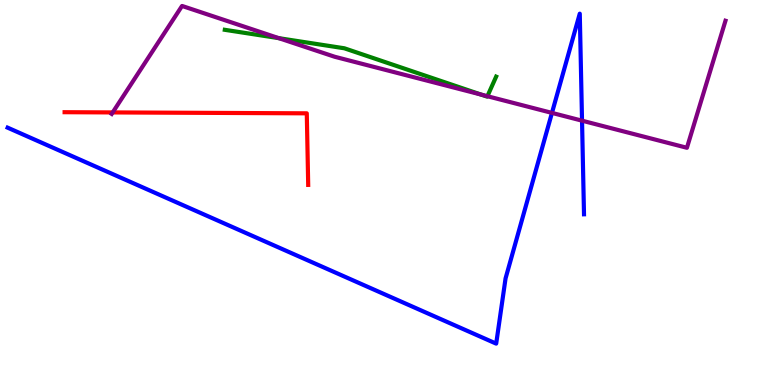[{'lines': ['blue', 'red'], 'intersections': []}, {'lines': ['green', 'red'], 'intersections': []}, {'lines': ['purple', 'red'], 'intersections': [{'x': 1.45, 'y': 7.08}]}, {'lines': ['blue', 'green'], 'intersections': []}, {'lines': ['blue', 'purple'], 'intersections': [{'x': 7.12, 'y': 7.07}, {'x': 7.51, 'y': 6.87}]}, {'lines': ['green', 'purple'], 'intersections': [{'x': 3.6, 'y': 9.01}, {'x': 6.21, 'y': 7.54}, {'x': 6.29, 'y': 7.5}]}]